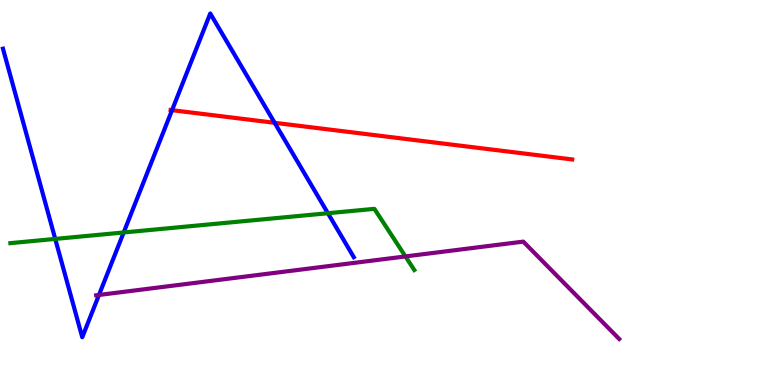[{'lines': ['blue', 'red'], 'intersections': [{'x': 2.22, 'y': 7.14}, {'x': 3.54, 'y': 6.81}]}, {'lines': ['green', 'red'], 'intersections': []}, {'lines': ['purple', 'red'], 'intersections': []}, {'lines': ['blue', 'green'], 'intersections': [{'x': 0.713, 'y': 3.79}, {'x': 1.6, 'y': 3.96}, {'x': 4.23, 'y': 4.46}]}, {'lines': ['blue', 'purple'], 'intersections': [{'x': 1.28, 'y': 2.34}]}, {'lines': ['green', 'purple'], 'intersections': [{'x': 5.23, 'y': 3.34}]}]